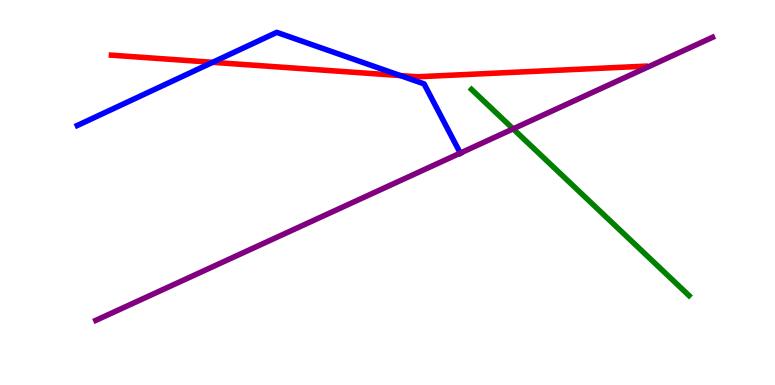[{'lines': ['blue', 'red'], 'intersections': [{'x': 2.74, 'y': 8.38}, {'x': 5.17, 'y': 8.04}]}, {'lines': ['green', 'red'], 'intersections': []}, {'lines': ['purple', 'red'], 'intersections': []}, {'lines': ['blue', 'green'], 'intersections': []}, {'lines': ['blue', 'purple'], 'intersections': [{'x': 5.94, 'y': 6.02}]}, {'lines': ['green', 'purple'], 'intersections': [{'x': 6.62, 'y': 6.65}]}]